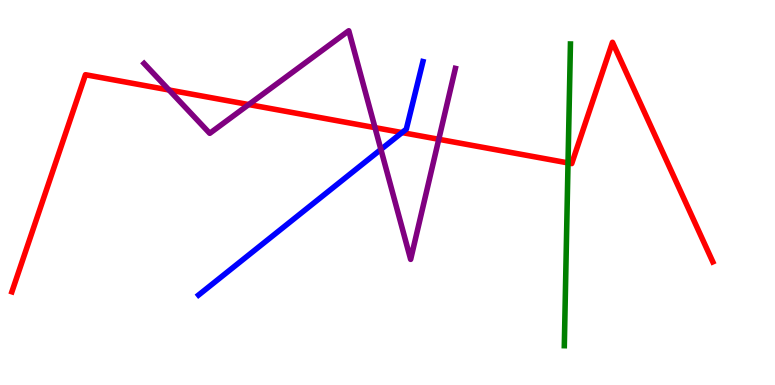[{'lines': ['blue', 'red'], 'intersections': [{'x': 5.19, 'y': 6.56}]}, {'lines': ['green', 'red'], 'intersections': [{'x': 7.33, 'y': 5.77}]}, {'lines': ['purple', 'red'], 'intersections': [{'x': 2.18, 'y': 7.66}, {'x': 3.21, 'y': 7.28}, {'x': 4.84, 'y': 6.68}, {'x': 5.66, 'y': 6.38}]}, {'lines': ['blue', 'green'], 'intersections': []}, {'lines': ['blue', 'purple'], 'intersections': [{'x': 4.91, 'y': 6.12}]}, {'lines': ['green', 'purple'], 'intersections': []}]